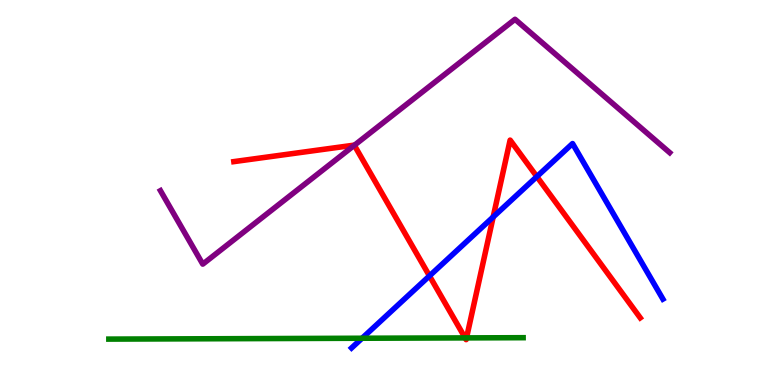[{'lines': ['blue', 'red'], 'intersections': [{'x': 5.54, 'y': 2.83}, {'x': 6.36, 'y': 4.36}, {'x': 6.93, 'y': 5.41}]}, {'lines': ['green', 'red'], 'intersections': [{'x': 6.0, 'y': 1.22}, {'x': 6.02, 'y': 1.22}]}, {'lines': ['purple', 'red'], 'intersections': [{'x': 4.57, 'y': 6.23}]}, {'lines': ['blue', 'green'], 'intersections': [{'x': 4.67, 'y': 1.21}]}, {'lines': ['blue', 'purple'], 'intersections': []}, {'lines': ['green', 'purple'], 'intersections': []}]